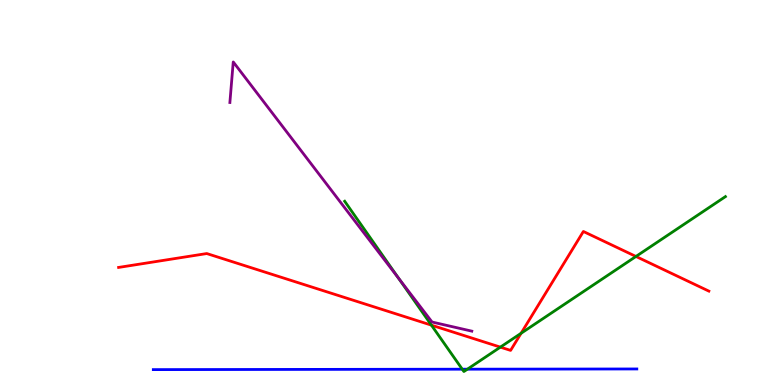[{'lines': ['blue', 'red'], 'intersections': []}, {'lines': ['green', 'red'], 'intersections': [{'x': 5.57, 'y': 1.55}, {'x': 6.46, 'y': 0.984}, {'x': 6.72, 'y': 1.34}, {'x': 8.21, 'y': 3.34}]}, {'lines': ['purple', 'red'], 'intersections': []}, {'lines': ['blue', 'green'], 'intersections': [{'x': 5.96, 'y': 0.41}, {'x': 6.03, 'y': 0.411}]}, {'lines': ['blue', 'purple'], 'intersections': []}, {'lines': ['green', 'purple'], 'intersections': [{'x': 5.14, 'y': 2.77}]}]